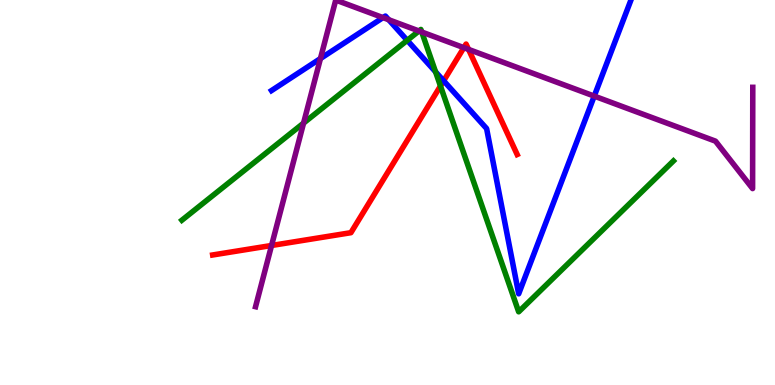[{'lines': ['blue', 'red'], 'intersections': [{'x': 5.72, 'y': 7.9}]}, {'lines': ['green', 'red'], 'intersections': [{'x': 5.68, 'y': 7.77}]}, {'lines': ['purple', 'red'], 'intersections': [{'x': 3.5, 'y': 3.62}, {'x': 5.99, 'y': 8.76}, {'x': 6.05, 'y': 8.72}]}, {'lines': ['blue', 'green'], 'intersections': [{'x': 5.25, 'y': 8.95}, {'x': 5.62, 'y': 8.13}]}, {'lines': ['blue', 'purple'], 'intersections': [{'x': 4.13, 'y': 8.48}, {'x': 4.94, 'y': 9.54}, {'x': 5.02, 'y': 9.49}, {'x': 7.67, 'y': 7.5}]}, {'lines': ['green', 'purple'], 'intersections': [{'x': 3.92, 'y': 6.8}, {'x': 5.41, 'y': 9.2}, {'x': 5.44, 'y': 9.17}]}]